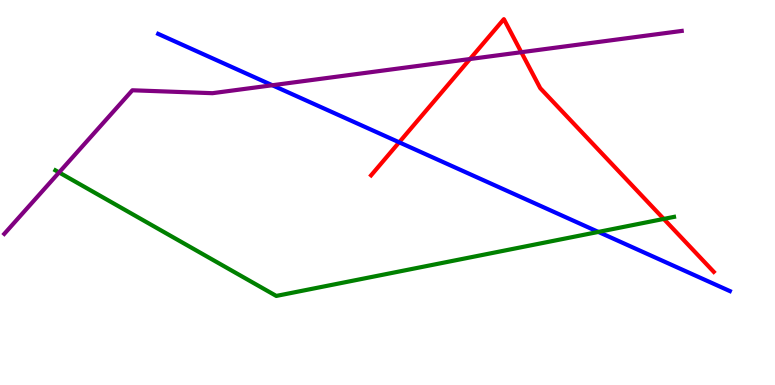[{'lines': ['blue', 'red'], 'intersections': [{'x': 5.15, 'y': 6.3}]}, {'lines': ['green', 'red'], 'intersections': [{'x': 8.56, 'y': 4.31}]}, {'lines': ['purple', 'red'], 'intersections': [{'x': 6.06, 'y': 8.47}, {'x': 6.73, 'y': 8.64}]}, {'lines': ['blue', 'green'], 'intersections': [{'x': 7.72, 'y': 3.98}]}, {'lines': ['blue', 'purple'], 'intersections': [{'x': 3.51, 'y': 7.79}]}, {'lines': ['green', 'purple'], 'intersections': [{'x': 0.762, 'y': 5.52}]}]